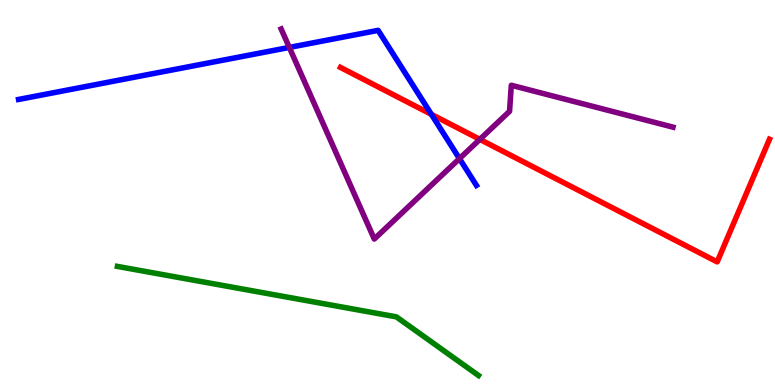[{'lines': ['blue', 'red'], 'intersections': [{'x': 5.57, 'y': 7.03}]}, {'lines': ['green', 'red'], 'intersections': []}, {'lines': ['purple', 'red'], 'intersections': [{'x': 6.19, 'y': 6.38}]}, {'lines': ['blue', 'green'], 'intersections': []}, {'lines': ['blue', 'purple'], 'intersections': [{'x': 3.73, 'y': 8.77}, {'x': 5.93, 'y': 5.88}]}, {'lines': ['green', 'purple'], 'intersections': []}]